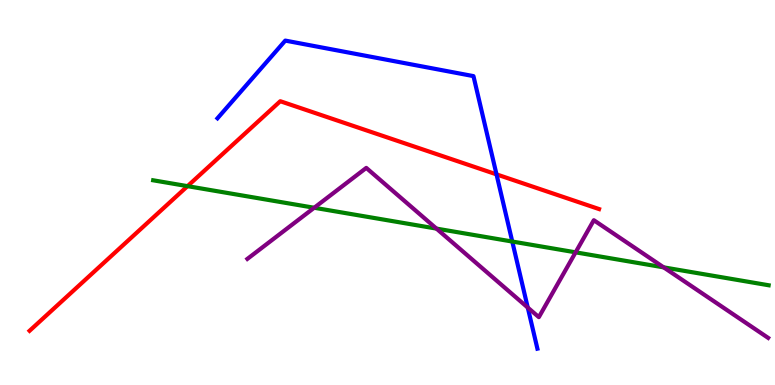[{'lines': ['blue', 'red'], 'intersections': [{'x': 6.41, 'y': 5.47}]}, {'lines': ['green', 'red'], 'intersections': [{'x': 2.42, 'y': 5.16}]}, {'lines': ['purple', 'red'], 'intersections': []}, {'lines': ['blue', 'green'], 'intersections': [{'x': 6.61, 'y': 3.73}]}, {'lines': ['blue', 'purple'], 'intersections': [{'x': 6.81, 'y': 2.01}]}, {'lines': ['green', 'purple'], 'intersections': [{'x': 4.05, 'y': 4.6}, {'x': 5.63, 'y': 4.06}, {'x': 7.43, 'y': 3.45}, {'x': 8.56, 'y': 3.06}]}]